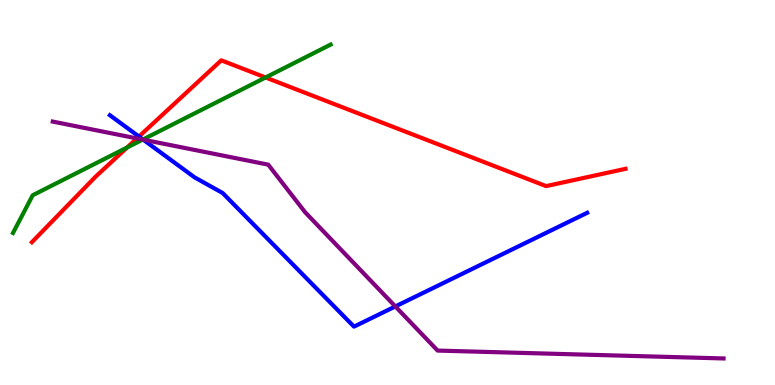[{'lines': ['blue', 'red'], 'intersections': [{'x': 1.79, 'y': 6.45}]}, {'lines': ['green', 'red'], 'intersections': [{'x': 1.64, 'y': 6.17}, {'x': 3.43, 'y': 7.99}]}, {'lines': ['purple', 'red'], 'intersections': [{'x': 1.77, 'y': 6.4}]}, {'lines': ['blue', 'green'], 'intersections': [{'x': 1.84, 'y': 6.38}]}, {'lines': ['blue', 'purple'], 'intersections': [{'x': 1.85, 'y': 6.37}, {'x': 5.1, 'y': 2.04}]}, {'lines': ['green', 'purple'], 'intersections': [{'x': 1.84, 'y': 6.37}]}]